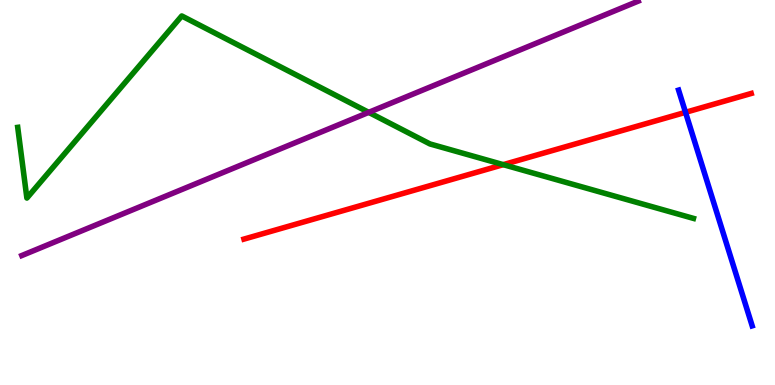[{'lines': ['blue', 'red'], 'intersections': [{'x': 8.85, 'y': 7.08}]}, {'lines': ['green', 'red'], 'intersections': [{'x': 6.49, 'y': 5.72}]}, {'lines': ['purple', 'red'], 'intersections': []}, {'lines': ['blue', 'green'], 'intersections': []}, {'lines': ['blue', 'purple'], 'intersections': []}, {'lines': ['green', 'purple'], 'intersections': [{'x': 4.76, 'y': 7.08}]}]